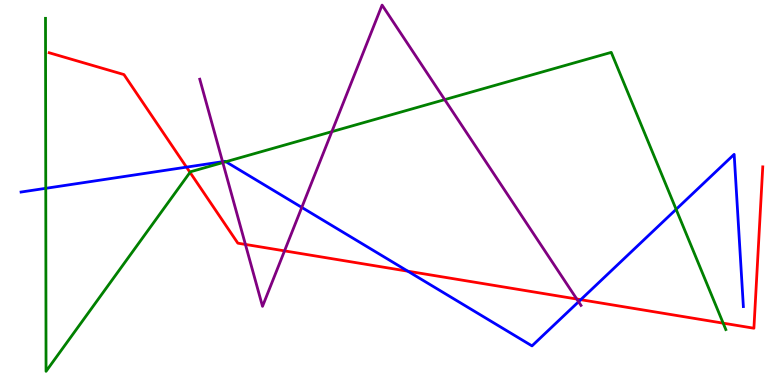[{'lines': ['blue', 'red'], 'intersections': [{'x': 2.41, 'y': 5.66}, {'x': 5.26, 'y': 2.96}, {'x': 7.49, 'y': 2.22}]}, {'lines': ['green', 'red'], 'intersections': [{'x': 2.45, 'y': 5.52}, {'x': 9.33, 'y': 1.61}]}, {'lines': ['purple', 'red'], 'intersections': [{'x': 3.17, 'y': 3.65}, {'x': 3.67, 'y': 3.48}, {'x': 7.44, 'y': 2.23}]}, {'lines': ['blue', 'green'], 'intersections': [{'x': 0.59, 'y': 5.11}, {'x': 2.91, 'y': 5.8}, {'x': 8.72, 'y': 4.56}]}, {'lines': ['blue', 'purple'], 'intersections': [{'x': 2.87, 'y': 5.8}, {'x': 3.89, 'y': 4.61}, {'x': 7.47, 'y': 2.16}]}, {'lines': ['green', 'purple'], 'intersections': [{'x': 2.87, 'y': 5.78}, {'x': 4.28, 'y': 6.58}, {'x': 5.74, 'y': 7.41}]}]